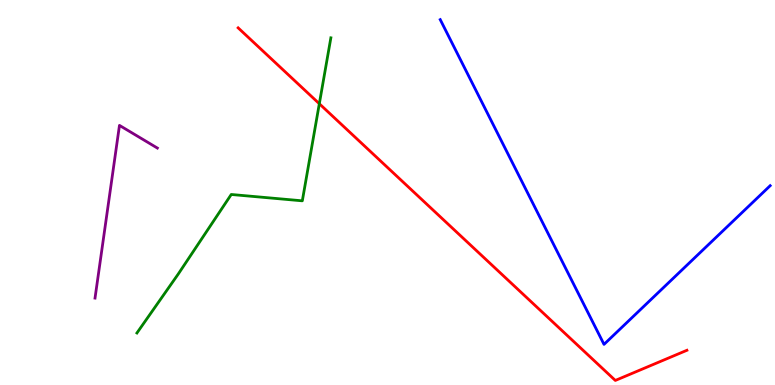[{'lines': ['blue', 'red'], 'intersections': []}, {'lines': ['green', 'red'], 'intersections': [{'x': 4.12, 'y': 7.31}]}, {'lines': ['purple', 'red'], 'intersections': []}, {'lines': ['blue', 'green'], 'intersections': []}, {'lines': ['blue', 'purple'], 'intersections': []}, {'lines': ['green', 'purple'], 'intersections': []}]